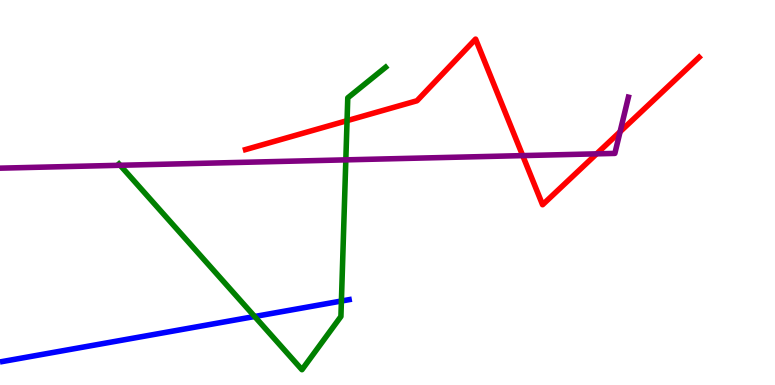[{'lines': ['blue', 'red'], 'intersections': []}, {'lines': ['green', 'red'], 'intersections': [{'x': 4.48, 'y': 6.87}]}, {'lines': ['purple', 'red'], 'intersections': [{'x': 6.74, 'y': 5.96}, {'x': 7.7, 'y': 6.0}, {'x': 8.0, 'y': 6.58}]}, {'lines': ['blue', 'green'], 'intersections': [{'x': 3.29, 'y': 1.78}, {'x': 4.41, 'y': 2.18}]}, {'lines': ['blue', 'purple'], 'intersections': []}, {'lines': ['green', 'purple'], 'intersections': [{'x': 1.55, 'y': 5.71}, {'x': 4.46, 'y': 5.85}]}]